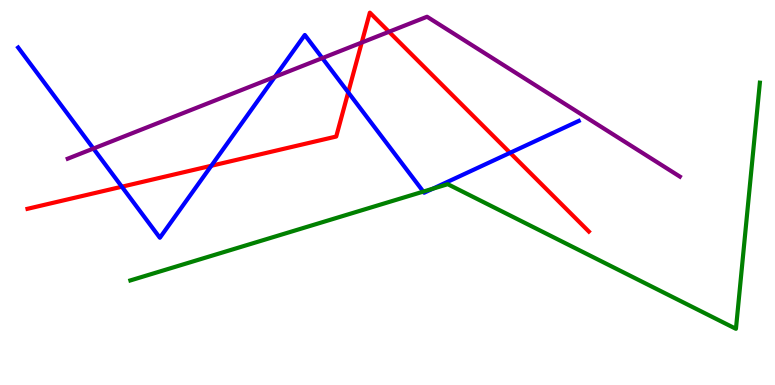[{'lines': ['blue', 'red'], 'intersections': [{'x': 1.57, 'y': 5.15}, {'x': 2.73, 'y': 5.69}, {'x': 4.49, 'y': 7.6}, {'x': 6.58, 'y': 6.03}]}, {'lines': ['green', 'red'], 'intersections': []}, {'lines': ['purple', 'red'], 'intersections': [{'x': 4.67, 'y': 8.89}, {'x': 5.02, 'y': 9.17}]}, {'lines': ['blue', 'green'], 'intersections': [{'x': 5.46, 'y': 5.02}, {'x': 5.58, 'y': 5.1}]}, {'lines': ['blue', 'purple'], 'intersections': [{'x': 1.21, 'y': 6.14}, {'x': 3.55, 'y': 8.0}, {'x': 4.16, 'y': 8.49}]}, {'lines': ['green', 'purple'], 'intersections': []}]